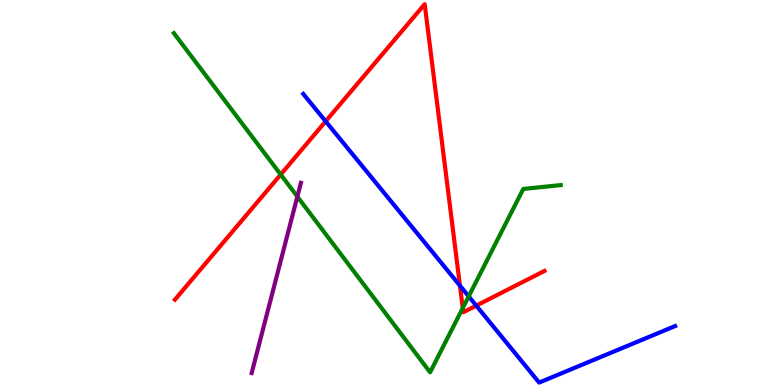[{'lines': ['blue', 'red'], 'intersections': [{'x': 4.2, 'y': 6.85}, {'x': 5.93, 'y': 2.58}, {'x': 6.15, 'y': 2.06}]}, {'lines': ['green', 'red'], 'intersections': [{'x': 3.62, 'y': 5.47}, {'x': 5.97, 'y': 2.0}]}, {'lines': ['purple', 'red'], 'intersections': []}, {'lines': ['blue', 'green'], 'intersections': [{'x': 6.05, 'y': 2.3}]}, {'lines': ['blue', 'purple'], 'intersections': []}, {'lines': ['green', 'purple'], 'intersections': [{'x': 3.84, 'y': 4.89}]}]